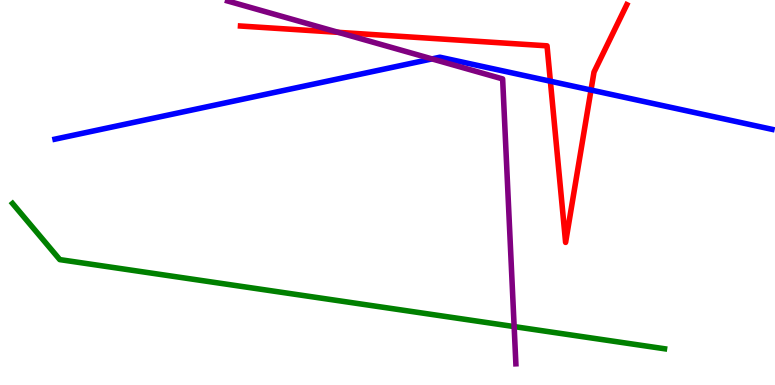[{'lines': ['blue', 'red'], 'intersections': [{'x': 7.1, 'y': 7.89}, {'x': 7.63, 'y': 7.66}]}, {'lines': ['green', 'red'], 'intersections': []}, {'lines': ['purple', 'red'], 'intersections': [{'x': 4.36, 'y': 9.16}]}, {'lines': ['blue', 'green'], 'intersections': []}, {'lines': ['blue', 'purple'], 'intersections': [{'x': 5.57, 'y': 8.47}]}, {'lines': ['green', 'purple'], 'intersections': [{'x': 6.63, 'y': 1.52}]}]